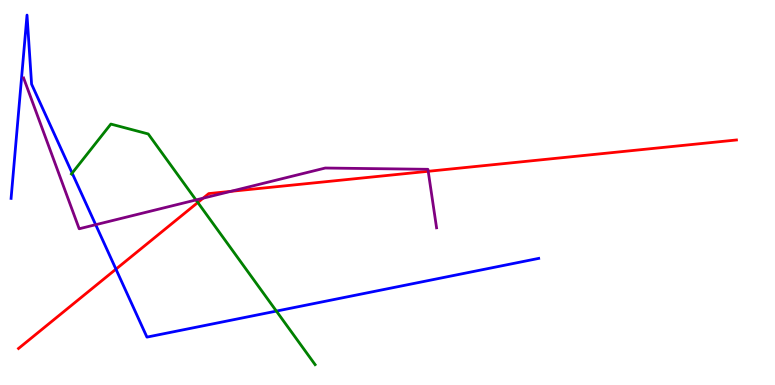[{'lines': ['blue', 'red'], 'intersections': [{'x': 1.5, 'y': 3.01}]}, {'lines': ['green', 'red'], 'intersections': [{'x': 2.55, 'y': 4.74}]}, {'lines': ['purple', 'red'], 'intersections': [{'x': 2.62, 'y': 4.85}, {'x': 2.98, 'y': 5.03}, {'x': 5.53, 'y': 5.55}]}, {'lines': ['blue', 'green'], 'intersections': [{'x': 0.931, 'y': 5.5}, {'x': 3.57, 'y': 1.92}]}, {'lines': ['blue', 'purple'], 'intersections': [{'x': 1.23, 'y': 4.16}]}, {'lines': ['green', 'purple'], 'intersections': [{'x': 2.53, 'y': 4.81}]}]